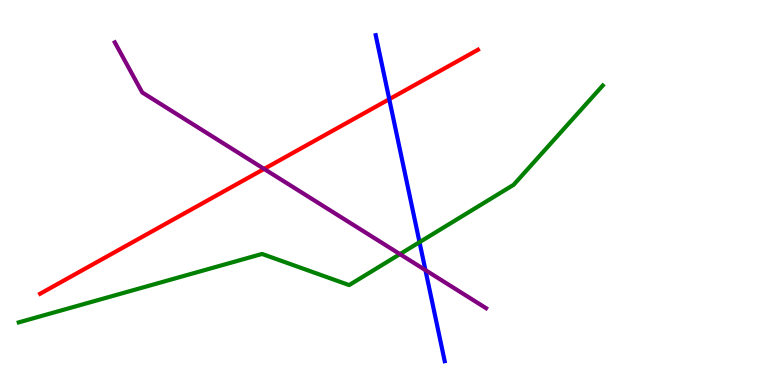[{'lines': ['blue', 'red'], 'intersections': [{'x': 5.02, 'y': 7.42}]}, {'lines': ['green', 'red'], 'intersections': []}, {'lines': ['purple', 'red'], 'intersections': [{'x': 3.41, 'y': 5.61}]}, {'lines': ['blue', 'green'], 'intersections': [{'x': 5.41, 'y': 3.71}]}, {'lines': ['blue', 'purple'], 'intersections': [{'x': 5.49, 'y': 2.98}]}, {'lines': ['green', 'purple'], 'intersections': [{'x': 5.16, 'y': 3.4}]}]